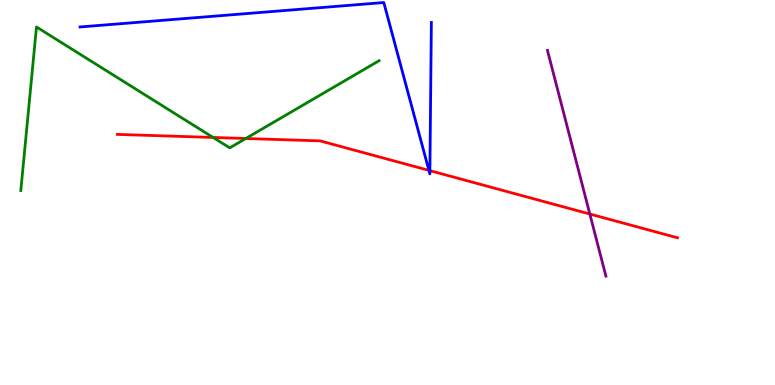[{'lines': ['blue', 'red'], 'intersections': [{'x': 5.53, 'y': 5.57}, {'x': 5.55, 'y': 5.57}]}, {'lines': ['green', 'red'], 'intersections': [{'x': 2.75, 'y': 6.43}, {'x': 3.17, 'y': 6.4}]}, {'lines': ['purple', 'red'], 'intersections': [{'x': 7.61, 'y': 4.44}]}, {'lines': ['blue', 'green'], 'intersections': []}, {'lines': ['blue', 'purple'], 'intersections': []}, {'lines': ['green', 'purple'], 'intersections': []}]